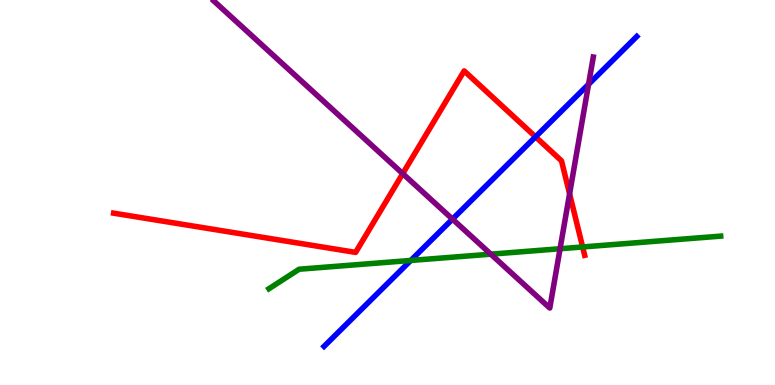[{'lines': ['blue', 'red'], 'intersections': [{'x': 6.91, 'y': 6.45}]}, {'lines': ['green', 'red'], 'intersections': [{'x': 7.52, 'y': 3.59}]}, {'lines': ['purple', 'red'], 'intersections': [{'x': 5.2, 'y': 5.49}, {'x': 7.35, 'y': 4.97}]}, {'lines': ['blue', 'green'], 'intersections': [{'x': 5.3, 'y': 3.23}]}, {'lines': ['blue', 'purple'], 'intersections': [{'x': 5.84, 'y': 4.31}, {'x': 7.59, 'y': 7.81}]}, {'lines': ['green', 'purple'], 'intersections': [{'x': 6.33, 'y': 3.4}, {'x': 7.23, 'y': 3.54}]}]